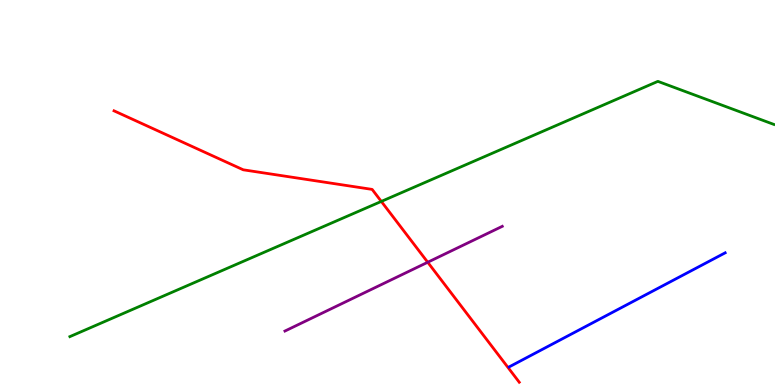[{'lines': ['blue', 'red'], 'intersections': []}, {'lines': ['green', 'red'], 'intersections': [{'x': 4.92, 'y': 4.77}]}, {'lines': ['purple', 'red'], 'intersections': [{'x': 5.52, 'y': 3.19}]}, {'lines': ['blue', 'green'], 'intersections': []}, {'lines': ['blue', 'purple'], 'intersections': []}, {'lines': ['green', 'purple'], 'intersections': []}]